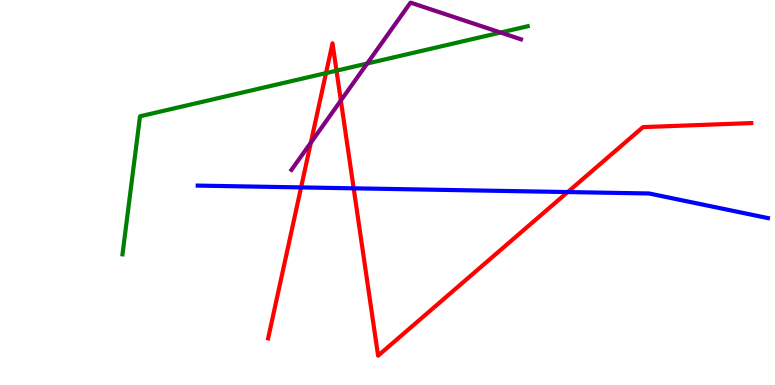[{'lines': ['blue', 'red'], 'intersections': [{'x': 3.88, 'y': 5.13}, {'x': 4.56, 'y': 5.11}, {'x': 7.33, 'y': 5.01}]}, {'lines': ['green', 'red'], 'intersections': [{'x': 4.21, 'y': 8.1}, {'x': 4.34, 'y': 8.16}]}, {'lines': ['purple', 'red'], 'intersections': [{'x': 4.01, 'y': 6.29}, {'x': 4.4, 'y': 7.39}]}, {'lines': ['blue', 'green'], 'intersections': []}, {'lines': ['blue', 'purple'], 'intersections': []}, {'lines': ['green', 'purple'], 'intersections': [{'x': 4.74, 'y': 8.35}, {'x': 6.46, 'y': 9.15}]}]